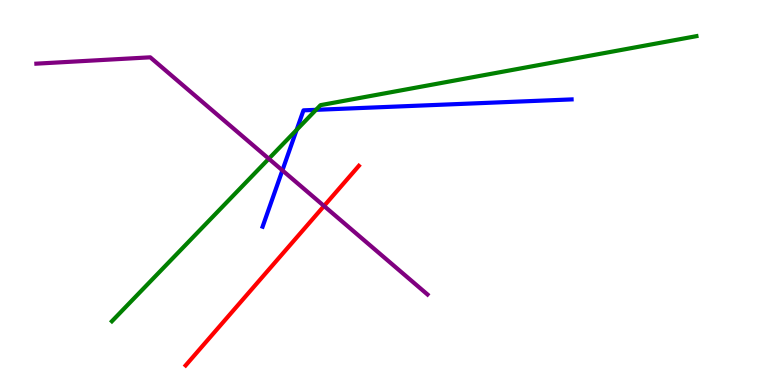[{'lines': ['blue', 'red'], 'intersections': []}, {'lines': ['green', 'red'], 'intersections': []}, {'lines': ['purple', 'red'], 'intersections': [{'x': 4.18, 'y': 4.65}]}, {'lines': ['blue', 'green'], 'intersections': [{'x': 3.83, 'y': 6.63}, {'x': 4.08, 'y': 7.15}]}, {'lines': ['blue', 'purple'], 'intersections': [{'x': 3.64, 'y': 5.58}]}, {'lines': ['green', 'purple'], 'intersections': [{'x': 3.47, 'y': 5.88}]}]